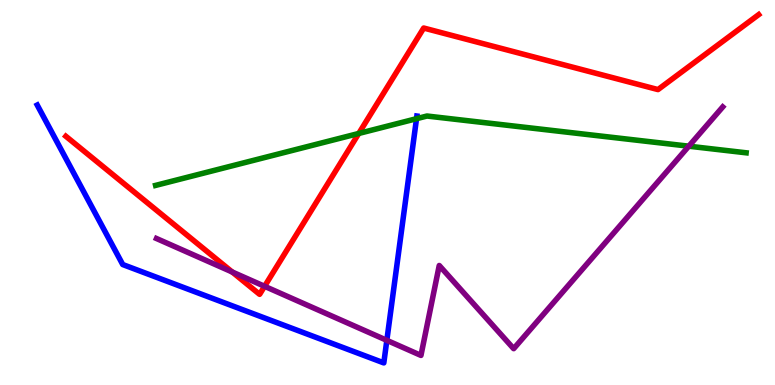[{'lines': ['blue', 'red'], 'intersections': []}, {'lines': ['green', 'red'], 'intersections': [{'x': 4.63, 'y': 6.53}]}, {'lines': ['purple', 'red'], 'intersections': [{'x': 3.0, 'y': 2.94}, {'x': 3.41, 'y': 2.56}]}, {'lines': ['blue', 'green'], 'intersections': [{'x': 5.37, 'y': 6.92}]}, {'lines': ['blue', 'purple'], 'intersections': [{'x': 4.99, 'y': 1.16}]}, {'lines': ['green', 'purple'], 'intersections': [{'x': 8.89, 'y': 6.2}]}]